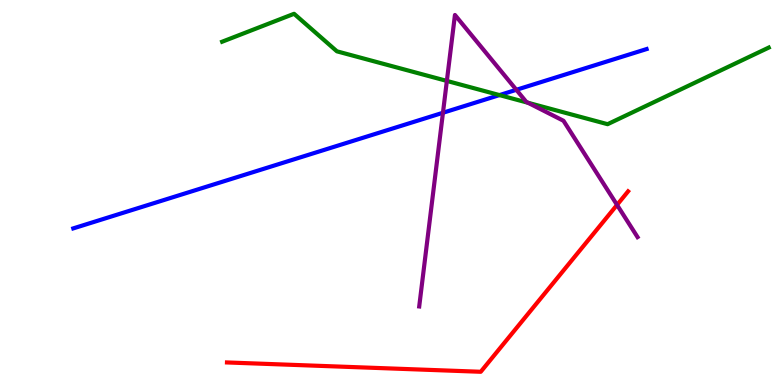[{'lines': ['blue', 'red'], 'intersections': []}, {'lines': ['green', 'red'], 'intersections': []}, {'lines': ['purple', 'red'], 'intersections': [{'x': 7.96, 'y': 4.68}]}, {'lines': ['blue', 'green'], 'intersections': [{'x': 6.44, 'y': 7.53}]}, {'lines': ['blue', 'purple'], 'intersections': [{'x': 5.72, 'y': 7.07}, {'x': 6.66, 'y': 7.67}]}, {'lines': ['green', 'purple'], 'intersections': [{'x': 5.77, 'y': 7.9}, {'x': 6.81, 'y': 7.33}]}]